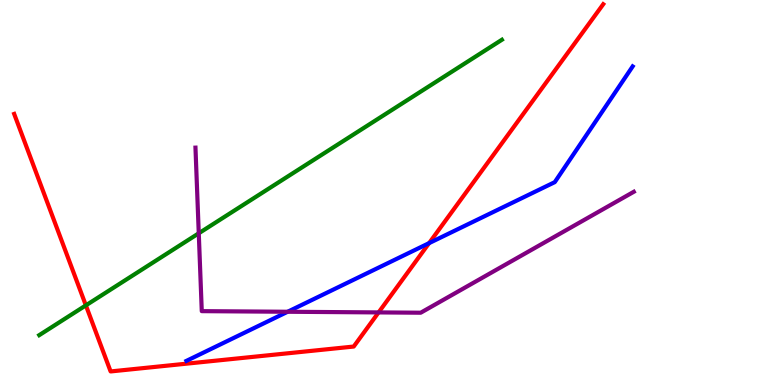[{'lines': ['blue', 'red'], 'intersections': [{'x': 5.54, 'y': 3.69}]}, {'lines': ['green', 'red'], 'intersections': [{'x': 1.11, 'y': 2.07}]}, {'lines': ['purple', 'red'], 'intersections': [{'x': 4.89, 'y': 1.89}]}, {'lines': ['blue', 'green'], 'intersections': []}, {'lines': ['blue', 'purple'], 'intersections': [{'x': 3.71, 'y': 1.9}]}, {'lines': ['green', 'purple'], 'intersections': [{'x': 2.56, 'y': 3.94}]}]